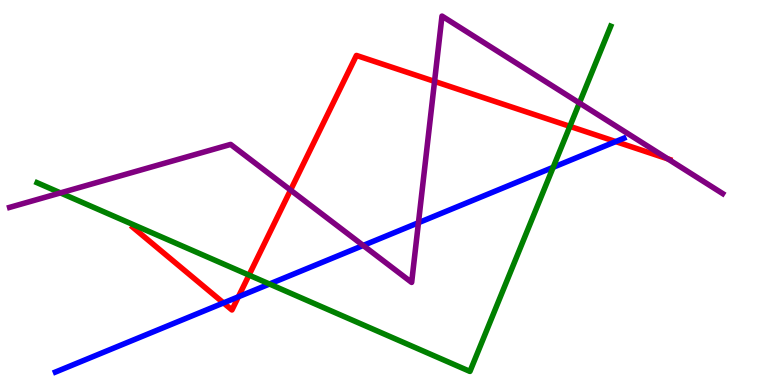[{'lines': ['blue', 'red'], 'intersections': [{'x': 2.88, 'y': 2.13}, {'x': 3.08, 'y': 2.29}, {'x': 7.94, 'y': 6.32}]}, {'lines': ['green', 'red'], 'intersections': [{'x': 3.21, 'y': 2.85}, {'x': 7.35, 'y': 6.72}]}, {'lines': ['purple', 'red'], 'intersections': [{'x': 3.75, 'y': 5.06}, {'x': 5.61, 'y': 7.89}, {'x': 8.62, 'y': 5.87}]}, {'lines': ['blue', 'green'], 'intersections': [{'x': 3.48, 'y': 2.62}, {'x': 7.14, 'y': 5.65}]}, {'lines': ['blue', 'purple'], 'intersections': [{'x': 4.69, 'y': 3.62}, {'x': 5.4, 'y': 4.21}]}, {'lines': ['green', 'purple'], 'intersections': [{'x': 0.78, 'y': 4.99}, {'x': 7.48, 'y': 7.33}]}]